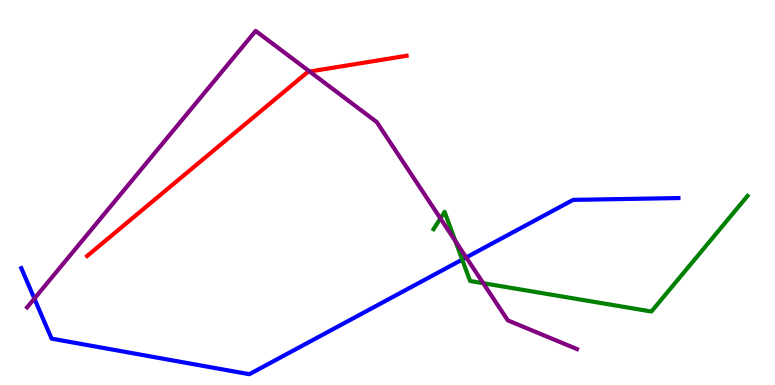[{'lines': ['blue', 'red'], 'intersections': []}, {'lines': ['green', 'red'], 'intersections': []}, {'lines': ['purple', 'red'], 'intersections': [{'x': 4.0, 'y': 8.14}]}, {'lines': ['blue', 'green'], 'intersections': [{'x': 5.96, 'y': 3.26}]}, {'lines': ['blue', 'purple'], 'intersections': [{'x': 0.444, 'y': 2.24}, {'x': 6.02, 'y': 3.31}]}, {'lines': ['green', 'purple'], 'intersections': [{'x': 5.68, 'y': 4.33}, {'x': 5.88, 'y': 3.74}, {'x': 6.24, 'y': 2.64}]}]